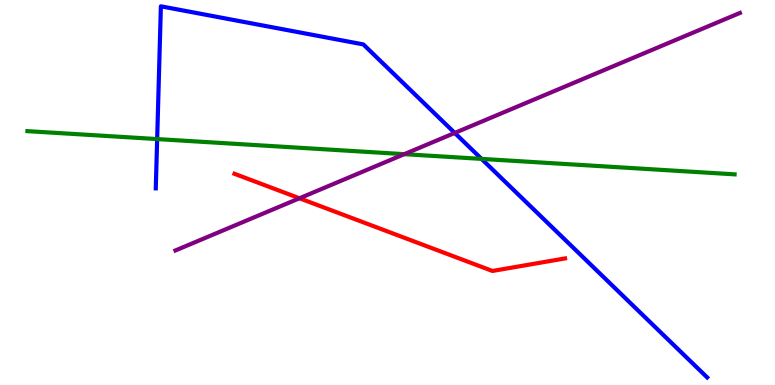[{'lines': ['blue', 'red'], 'intersections': []}, {'lines': ['green', 'red'], 'intersections': []}, {'lines': ['purple', 'red'], 'intersections': [{'x': 3.86, 'y': 4.85}]}, {'lines': ['blue', 'green'], 'intersections': [{'x': 2.03, 'y': 6.39}, {'x': 6.21, 'y': 5.87}]}, {'lines': ['blue', 'purple'], 'intersections': [{'x': 5.87, 'y': 6.55}]}, {'lines': ['green', 'purple'], 'intersections': [{'x': 5.22, 'y': 6.0}]}]